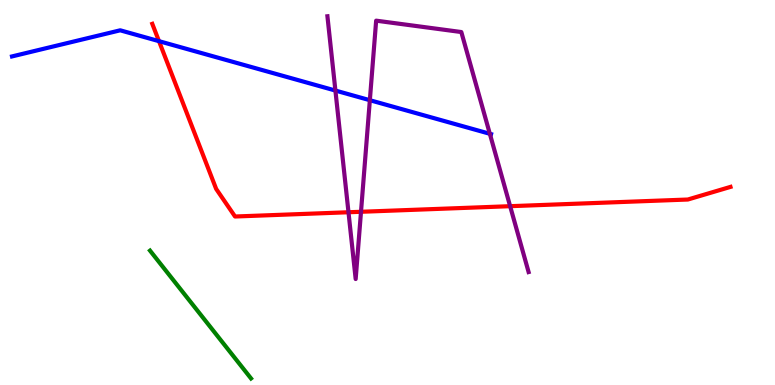[{'lines': ['blue', 'red'], 'intersections': [{'x': 2.05, 'y': 8.93}]}, {'lines': ['green', 'red'], 'intersections': []}, {'lines': ['purple', 'red'], 'intersections': [{'x': 4.5, 'y': 4.49}, {'x': 4.66, 'y': 4.5}, {'x': 6.58, 'y': 4.64}]}, {'lines': ['blue', 'green'], 'intersections': []}, {'lines': ['blue', 'purple'], 'intersections': [{'x': 4.33, 'y': 7.65}, {'x': 4.77, 'y': 7.4}, {'x': 6.32, 'y': 6.52}]}, {'lines': ['green', 'purple'], 'intersections': []}]